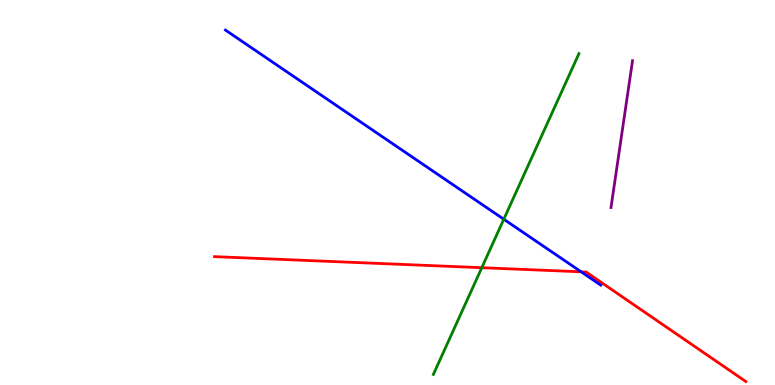[{'lines': ['blue', 'red'], 'intersections': [{'x': 7.5, 'y': 2.94}]}, {'lines': ['green', 'red'], 'intersections': [{'x': 6.22, 'y': 3.05}]}, {'lines': ['purple', 'red'], 'intersections': []}, {'lines': ['blue', 'green'], 'intersections': [{'x': 6.5, 'y': 4.31}]}, {'lines': ['blue', 'purple'], 'intersections': []}, {'lines': ['green', 'purple'], 'intersections': []}]